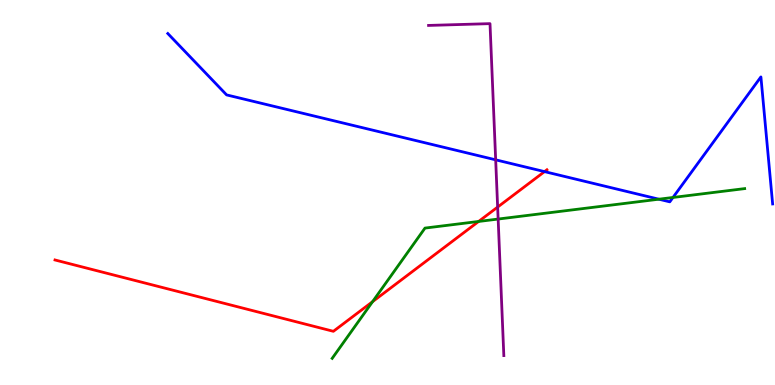[{'lines': ['blue', 'red'], 'intersections': [{'x': 7.03, 'y': 5.54}]}, {'lines': ['green', 'red'], 'intersections': [{'x': 4.81, 'y': 2.16}, {'x': 6.18, 'y': 4.25}]}, {'lines': ['purple', 'red'], 'intersections': [{'x': 6.42, 'y': 4.62}]}, {'lines': ['blue', 'green'], 'intersections': [{'x': 8.5, 'y': 4.83}, {'x': 8.68, 'y': 4.87}]}, {'lines': ['blue', 'purple'], 'intersections': [{'x': 6.4, 'y': 5.85}]}, {'lines': ['green', 'purple'], 'intersections': [{'x': 6.43, 'y': 4.31}]}]